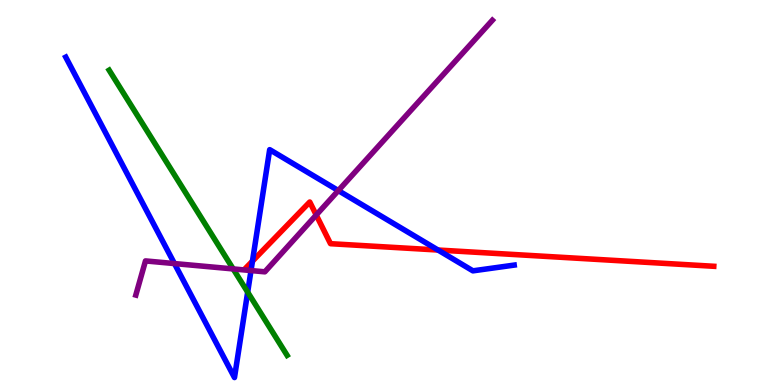[{'lines': ['blue', 'red'], 'intersections': [{'x': 3.26, 'y': 3.22}, {'x': 5.65, 'y': 3.51}]}, {'lines': ['green', 'red'], 'intersections': []}, {'lines': ['purple', 'red'], 'intersections': [{'x': 4.08, 'y': 4.42}]}, {'lines': ['blue', 'green'], 'intersections': [{'x': 3.2, 'y': 2.41}]}, {'lines': ['blue', 'purple'], 'intersections': [{'x': 2.25, 'y': 3.15}, {'x': 3.24, 'y': 2.97}, {'x': 4.37, 'y': 5.05}]}, {'lines': ['green', 'purple'], 'intersections': [{'x': 3.01, 'y': 3.01}]}]